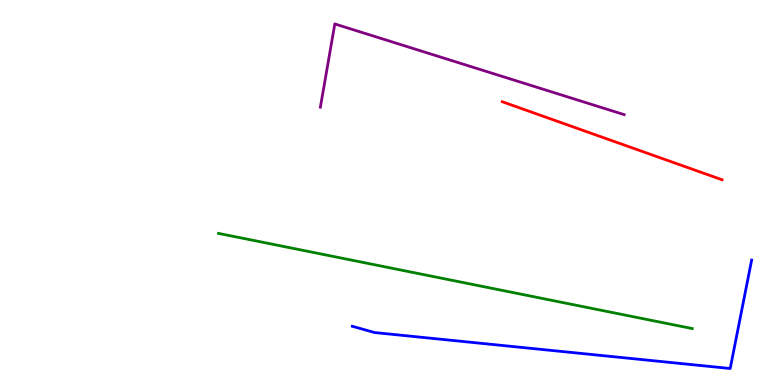[{'lines': ['blue', 'red'], 'intersections': []}, {'lines': ['green', 'red'], 'intersections': []}, {'lines': ['purple', 'red'], 'intersections': []}, {'lines': ['blue', 'green'], 'intersections': []}, {'lines': ['blue', 'purple'], 'intersections': []}, {'lines': ['green', 'purple'], 'intersections': []}]